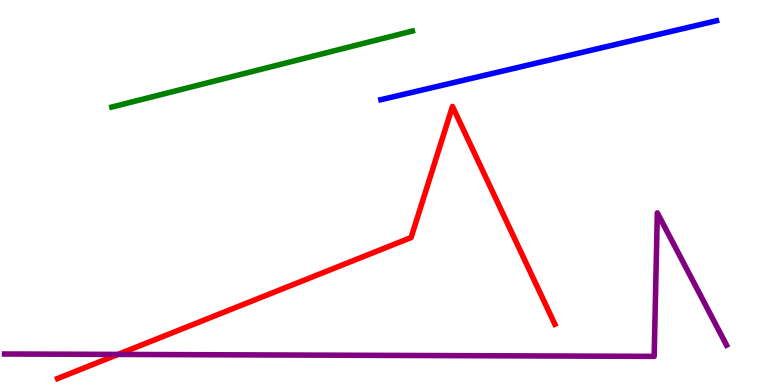[{'lines': ['blue', 'red'], 'intersections': []}, {'lines': ['green', 'red'], 'intersections': []}, {'lines': ['purple', 'red'], 'intersections': [{'x': 1.52, 'y': 0.795}]}, {'lines': ['blue', 'green'], 'intersections': []}, {'lines': ['blue', 'purple'], 'intersections': []}, {'lines': ['green', 'purple'], 'intersections': []}]